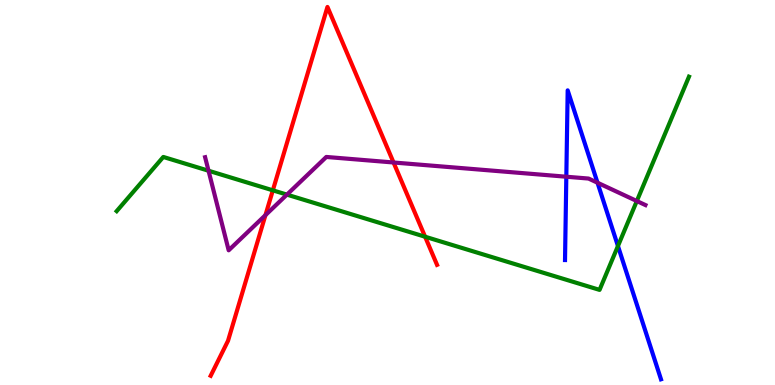[{'lines': ['blue', 'red'], 'intersections': []}, {'lines': ['green', 'red'], 'intersections': [{'x': 3.52, 'y': 5.06}, {'x': 5.49, 'y': 3.85}]}, {'lines': ['purple', 'red'], 'intersections': [{'x': 3.43, 'y': 4.41}, {'x': 5.08, 'y': 5.78}]}, {'lines': ['blue', 'green'], 'intersections': [{'x': 7.97, 'y': 3.61}]}, {'lines': ['blue', 'purple'], 'intersections': [{'x': 7.31, 'y': 5.41}, {'x': 7.71, 'y': 5.25}]}, {'lines': ['green', 'purple'], 'intersections': [{'x': 2.69, 'y': 5.57}, {'x': 3.7, 'y': 4.94}, {'x': 8.22, 'y': 4.78}]}]